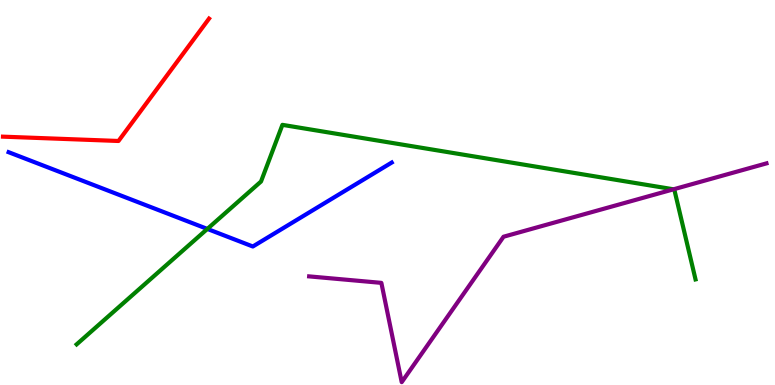[{'lines': ['blue', 'red'], 'intersections': []}, {'lines': ['green', 'red'], 'intersections': []}, {'lines': ['purple', 'red'], 'intersections': []}, {'lines': ['blue', 'green'], 'intersections': [{'x': 2.68, 'y': 4.05}]}, {'lines': ['blue', 'purple'], 'intersections': []}, {'lines': ['green', 'purple'], 'intersections': [{'x': 8.69, 'y': 5.08}]}]